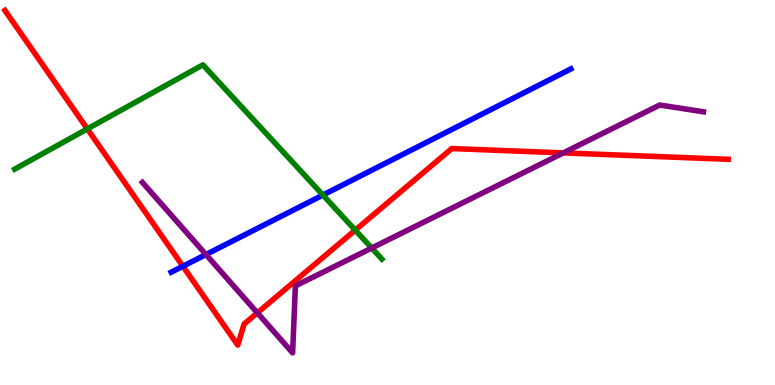[{'lines': ['blue', 'red'], 'intersections': [{'x': 2.36, 'y': 3.08}]}, {'lines': ['green', 'red'], 'intersections': [{'x': 1.13, 'y': 6.65}, {'x': 4.58, 'y': 4.02}]}, {'lines': ['purple', 'red'], 'intersections': [{'x': 3.32, 'y': 1.87}, {'x': 7.27, 'y': 6.03}]}, {'lines': ['blue', 'green'], 'intersections': [{'x': 4.17, 'y': 4.93}]}, {'lines': ['blue', 'purple'], 'intersections': [{'x': 2.66, 'y': 3.39}]}, {'lines': ['green', 'purple'], 'intersections': [{'x': 4.8, 'y': 3.56}]}]